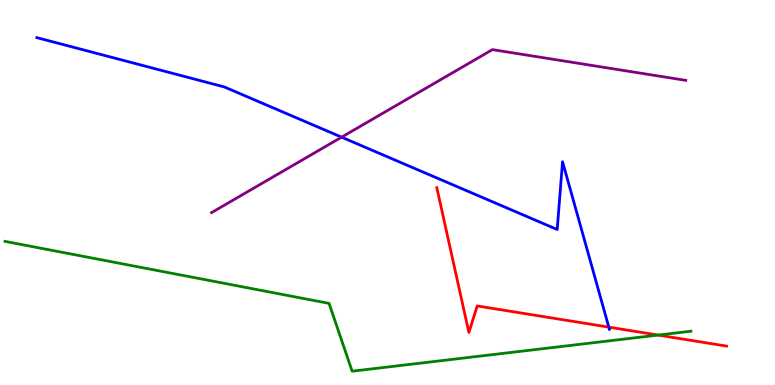[{'lines': ['blue', 'red'], 'intersections': [{'x': 7.86, 'y': 1.5}]}, {'lines': ['green', 'red'], 'intersections': [{'x': 8.49, 'y': 1.3}]}, {'lines': ['purple', 'red'], 'intersections': []}, {'lines': ['blue', 'green'], 'intersections': []}, {'lines': ['blue', 'purple'], 'intersections': [{'x': 4.41, 'y': 6.44}]}, {'lines': ['green', 'purple'], 'intersections': []}]